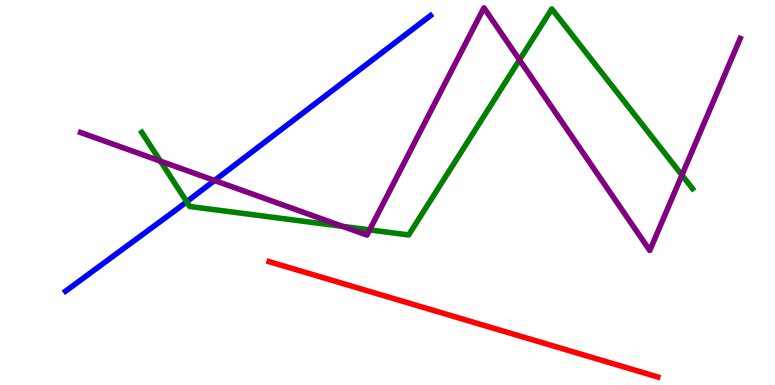[{'lines': ['blue', 'red'], 'intersections': []}, {'lines': ['green', 'red'], 'intersections': []}, {'lines': ['purple', 'red'], 'intersections': []}, {'lines': ['blue', 'green'], 'intersections': [{'x': 2.41, 'y': 4.76}]}, {'lines': ['blue', 'purple'], 'intersections': [{'x': 2.77, 'y': 5.31}]}, {'lines': ['green', 'purple'], 'intersections': [{'x': 2.07, 'y': 5.82}, {'x': 4.42, 'y': 4.12}, {'x': 4.77, 'y': 4.03}, {'x': 6.7, 'y': 8.44}, {'x': 8.8, 'y': 5.45}]}]